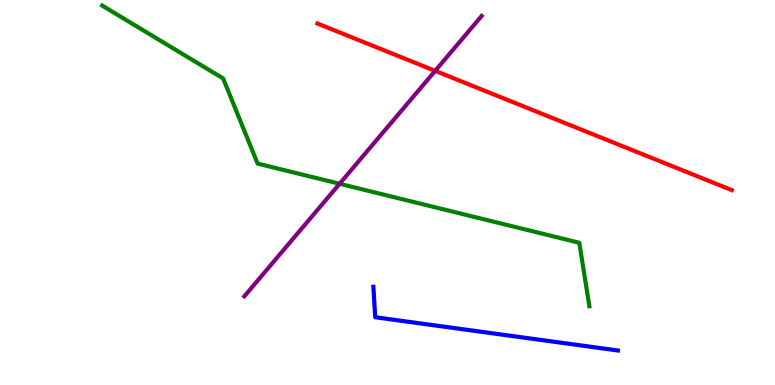[{'lines': ['blue', 'red'], 'intersections': []}, {'lines': ['green', 'red'], 'intersections': []}, {'lines': ['purple', 'red'], 'intersections': [{'x': 5.62, 'y': 8.16}]}, {'lines': ['blue', 'green'], 'intersections': []}, {'lines': ['blue', 'purple'], 'intersections': []}, {'lines': ['green', 'purple'], 'intersections': [{'x': 4.38, 'y': 5.23}]}]